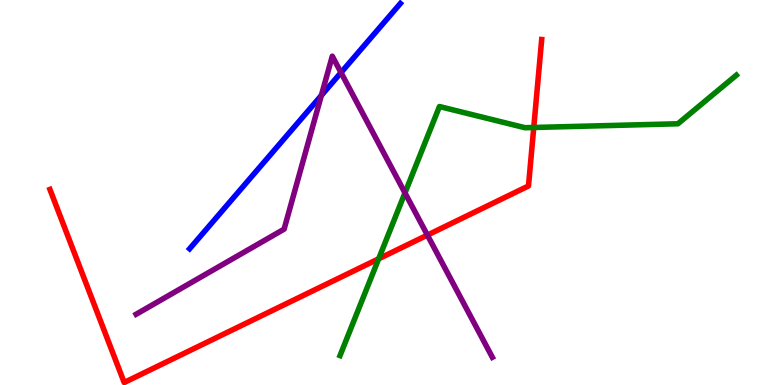[{'lines': ['blue', 'red'], 'intersections': []}, {'lines': ['green', 'red'], 'intersections': [{'x': 4.89, 'y': 3.28}, {'x': 6.89, 'y': 6.69}]}, {'lines': ['purple', 'red'], 'intersections': [{'x': 5.51, 'y': 3.89}]}, {'lines': ['blue', 'green'], 'intersections': []}, {'lines': ['blue', 'purple'], 'intersections': [{'x': 4.15, 'y': 7.52}, {'x': 4.4, 'y': 8.11}]}, {'lines': ['green', 'purple'], 'intersections': [{'x': 5.23, 'y': 4.99}]}]